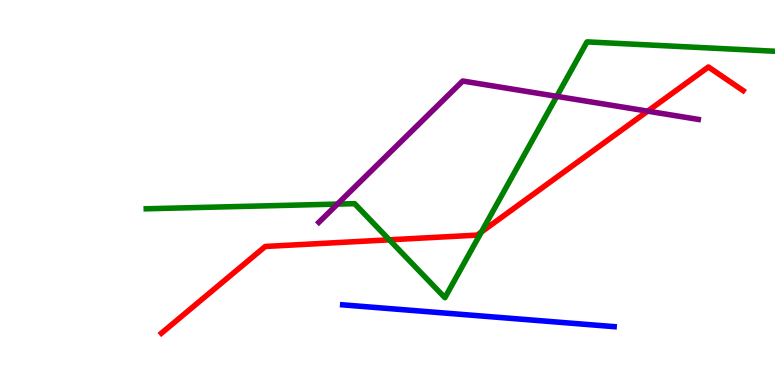[{'lines': ['blue', 'red'], 'intersections': []}, {'lines': ['green', 'red'], 'intersections': [{'x': 5.02, 'y': 3.77}, {'x': 6.21, 'y': 3.97}]}, {'lines': ['purple', 'red'], 'intersections': [{'x': 8.36, 'y': 7.11}]}, {'lines': ['blue', 'green'], 'intersections': []}, {'lines': ['blue', 'purple'], 'intersections': []}, {'lines': ['green', 'purple'], 'intersections': [{'x': 4.35, 'y': 4.7}, {'x': 7.18, 'y': 7.5}]}]